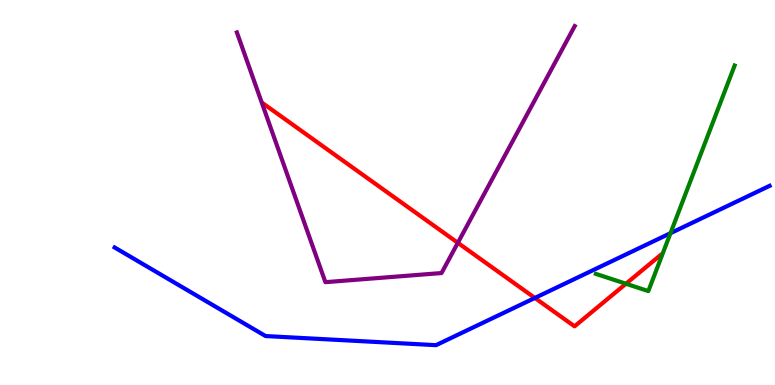[{'lines': ['blue', 'red'], 'intersections': [{'x': 6.9, 'y': 2.26}]}, {'lines': ['green', 'red'], 'intersections': [{'x': 8.08, 'y': 2.63}]}, {'lines': ['purple', 'red'], 'intersections': [{'x': 5.91, 'y': 3.69}]}, {'lines': ['blue', 'green'], 'intersections': [{'x': 8.65, 'y': 3.94}]}, {'lines': ['blue', 'purple'], 'intersections': []}, {'lines': ['green', 'purple'], 'intersections': []}]